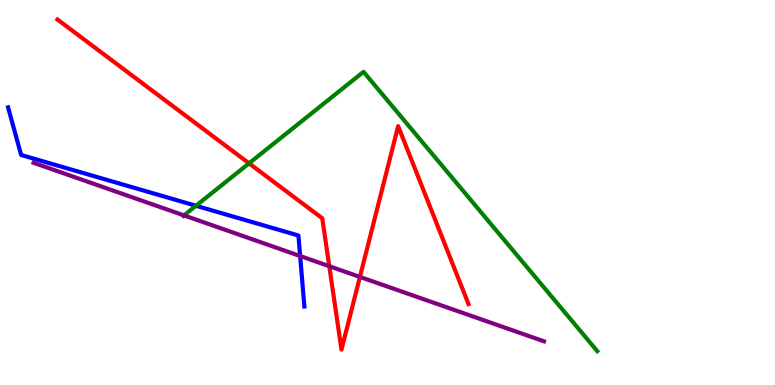[{'lines': ['blue', 'red'], 'intersections': []}, {'lines': ['green', 'red'], 'intersections': [{'x': 3.21, 'y': 5.76}]}, {'lines': ['purple', 'red'], 'intersections': [{'x': 4.25, 'y': 3.09}, {'x': 4.64, 'y': 2.81}]}, {'lines': ['blue', 'green'], 'intersections': [{'x': 2.53, 'y': 4.66}]}, {'lines': ['blue', 'purple'], 'intersections': [{'x': 3.87, 'y': 3.35}]}, {'lines': ['green', 'purple'], 'intersections': [{'x': 2.37, 'y': 4.41}]}]